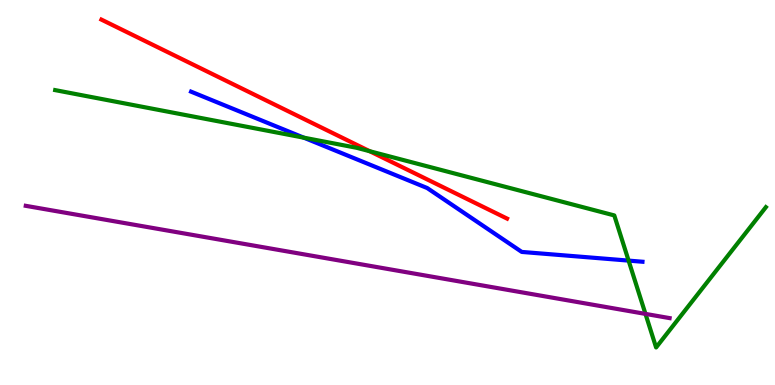[{'lines': ['blue', 'red'], 'intersections': []}, {'lines': ['green', 'red'], 'intersections': [{'x': 4.77, 'y': 6.07}]}, {'lines': ['purple', 'red'], 'intersections': []}, {'lines': ['blue', 'green'], 'intersections': [{'x': 3.92, 'y': 6.42}, {'x': 8.11, 'y': 3.23}]}, {'lines': ['blue', 'purple'], 'intersections': []}, {'lines': ['green', 'purple'], 'intersections': [{'x': 8.33, 'y': 1.85}]}]